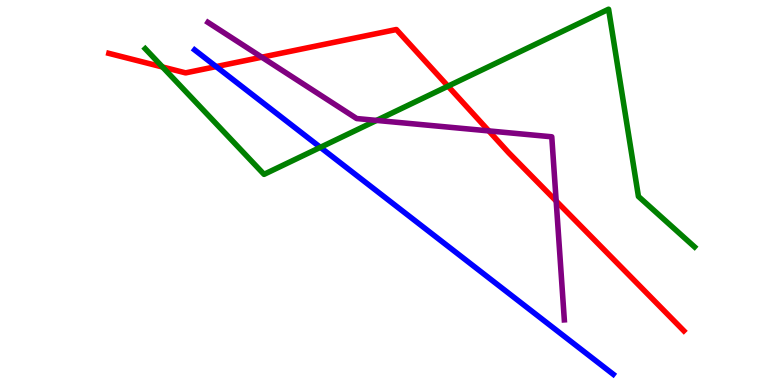[{'lines': ['blue', 'red'], 'intersections': [{'x': 2.79, 'y': 8.27}]}, {'lines': ['green', 'red'], 'intersections': [{'x': 2.1, 'y': 8.26}, {'x': 5.78, 'y': 7.76}]}, {'lines': ['purple', 'red'], 'intersections': [{'x': 3.38, 'y': 8.51}, {'x': 6.31, 'y': 6.6}, {'x': 7.18, 'y': 4.78}]}, {'lines': ['blue', 'green'], 'intersections': [{'x': 4.13, 'y': 6.17}]}, {'lines': ['blue', 'purple'], 'intersections': []}, {'lines': ['green', 'purple'], 'intersections': [{'x': 4.86, 'y': 6.87}]}]